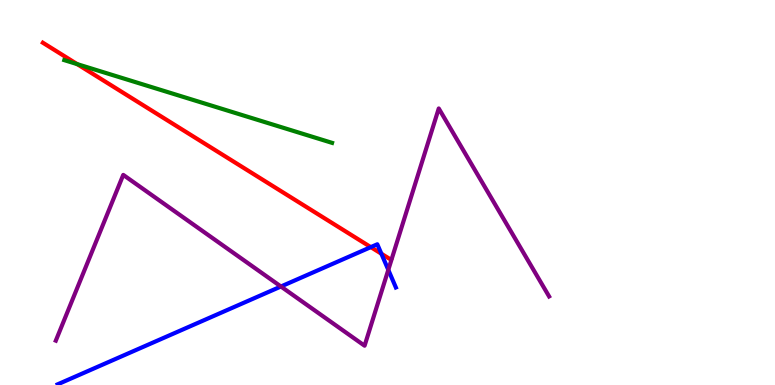[{'lines': ['blue', 'red'], 'intersections': [{'x': 4.78, 'y': 3.58}, {'x': 4.92, 'y': 3.41}]}, {'lines': ['green', 'red'], 'intersections': [{'x': 0.996, 'y': 8.33}]}, {'lines': ['purple', 'red'], 'intersections': []}, {'lines': ['blue', 'green'], 'intersections': []}, {'lines': ['blue', 'purple'], 'intersections': [{'x': 3.62, 'y': 2.56}, {'x': 5.01, 'y': 2.99}]}, {'lines': ['green', 'purple'], 'intersections': []}]